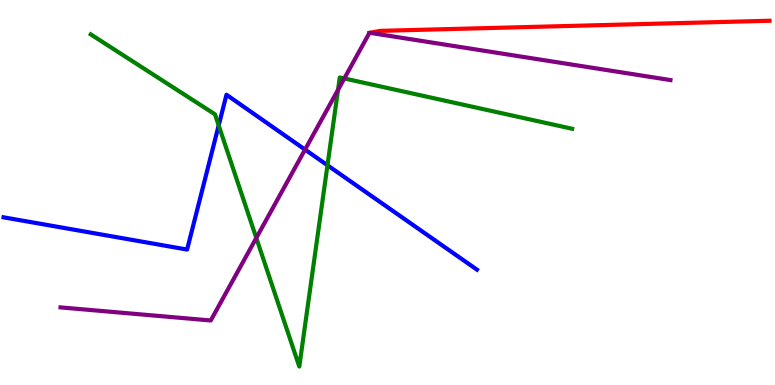[{'lines': ['blue', 'red'], 'intersections': []}, {'lines': ['green', 'red'], 'intersections': []}, {'lines': ['purple', 'red'], 'intersections': [{'x': 4.77, 'y': 9.15}, {'x': 4.77, 'y': 9.15}]}, {'lines': ['blue', 'green'], 'intersections': [{'x': 2.82, 'y': 6.74}, {'x': 4.23, 'y': 5.71}]}, {'lines': ['blue', 'purple'], 'intersections': [{'x': 3.94, 'y': 6.11}]}, {'lines': ['green', 'purple'], 'intersections': [{'x': 3.31, 'y': 3.82}, {'x': 4.36, 'y': 7.67}, {'x': 4.44, 'y': 7.96}]}]